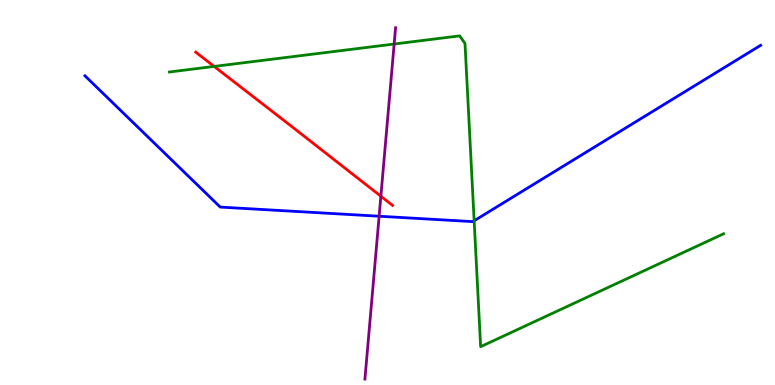[{'lines': ['blue', 'red'], 'intersections': []}, {'lines': ['green', 'red'], 'intersections': [{'x': 2.76, 'y': 8.27}]}, {'lines': ['purple', 'red'], 'intersections': [{'x': 4.91, 'y': 4.9}]}, {'lines': ['blue', 'green'], 'intersections': [{'x': 6.12, 'y': 4.27}]}, {'lines': ['blue', 'purple'], 'intersections': [{'x': 4.89, 'y': 4.38}]}, {'lines': ['green', 'purple'], 'intersections': [{'x': 5.09, 'y': 8.86}]}]